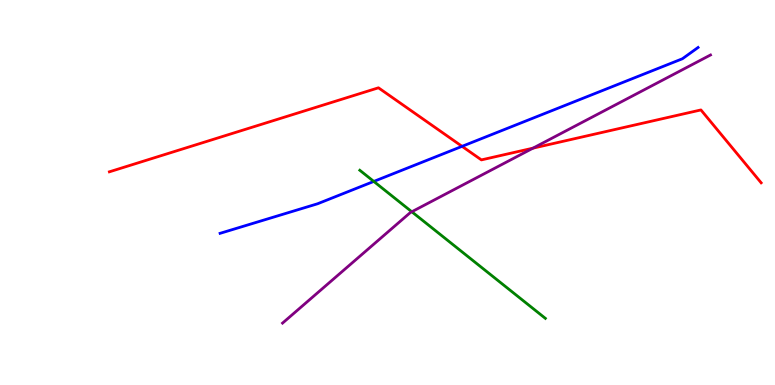[{'lines': ['blue', 'red'], 'intersections': [{'x': 5.96, 'y': 6.2}]}, {'lines': ['green', 'red'], 'intersections': []}, {'lines': ['purple', 'red'], 'intersections': [{'x': 6.88, 'y': 6.15}]}, {'lines': ['blue', 'green'], 'intersections': [{'x': 4.82, 'y': 5.29}]}, {'lines': ['blue', 'purple'], 'intersections': []}, {'lines': ['green', 'purple'], 'intersections': [{'x': 5.31, 'y': 4.5}]}]